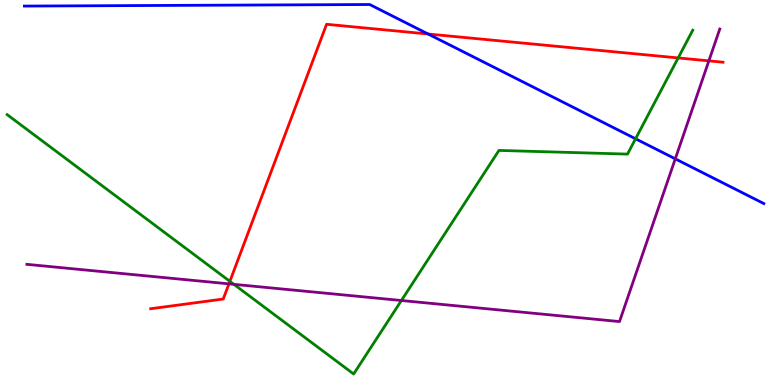[{'lines': ['blue', 'red'], 'intersections': [{'x': 5.52, 'y': 9.12}]}, {'lines': ['green', 'red'], 'intersections': [{'x': 2.97, 'y': 2.69}, {'x': 8.75, 'y': 8.5}]}, {'lines': ['purple', 'red'], 'intersections': [{'x': 2.95, 'y': 2.63}, {'x': 9.15, 'y': 8.42}]}, {'lines': ['blue', 'green'], 'intersections': [{'x': 8.2, 'y': 6.4}]}, {'lines': ['blue', 'purple'], 'intersections': [{'x': 8.71, 'y': 5.87}]}, {'lines': ['green', 'purple'], 'intersections': [{'x': 3.02, 'y': 2.61}, {'x': 5.18, 'y': 2.19}]}]